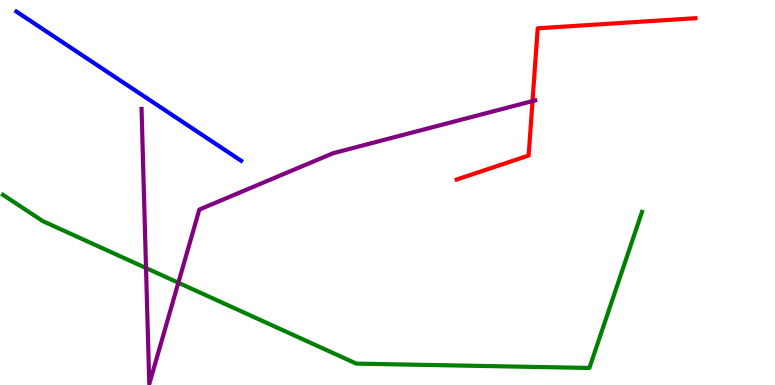[{'lines': ['blue', 'red'], 'intersections': []}, {'lines': ['green', 'red'], 'intersections': []}, {'lines': ['purple', 'red'], 'intersections': [{'x': 6.87, 'y': 7.37}]}, {'lines': ['blue', 'green'], 'intersections': []}, {'lines': ['blue', 'purple'], 'intersections': []}, {'lines': ['green', 'purple'], 'intersections': [{'x': 1.88, 'y': 3.04}, {'x': 2.3, 'y': 2.66}]}]